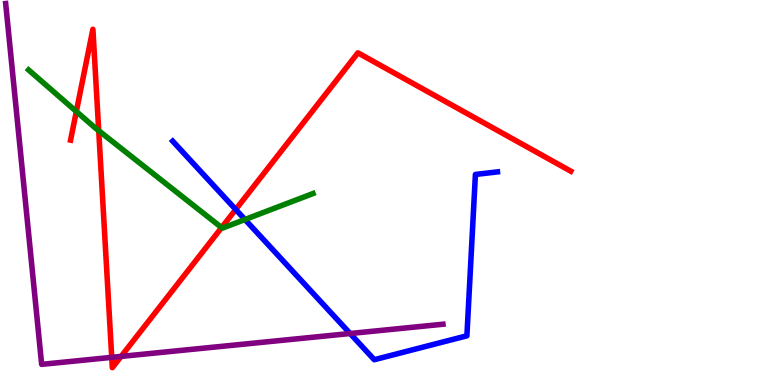[{'lines': ['blue', 'red'], 'intersections': [{'x': 3.04, 'y': 4.56}]}, {'lines': ['green', 'red'], 'intersections': [{'x': 0.985, 'y': 7.1}, {'x': 1.27, 'y': 6.61}, {'x': 2.86, 'y': 4.09}]}, {'lines': ['purple', 'red'], 'intersections': [{'x': 1.44, 'y': 0.718}, {'x': 1.56, 'y': 0.742}]}, {'lines': ['blue', 'green'], 'intersections': [{'x': 3.16, 'y': 4.3}]}, {'lines': ['blue', 'purple'], 'intersections': [{'x': 4.52, 'y': 1.34}]}, {'lines': ['green', 'purple'], 'intersections': []}]